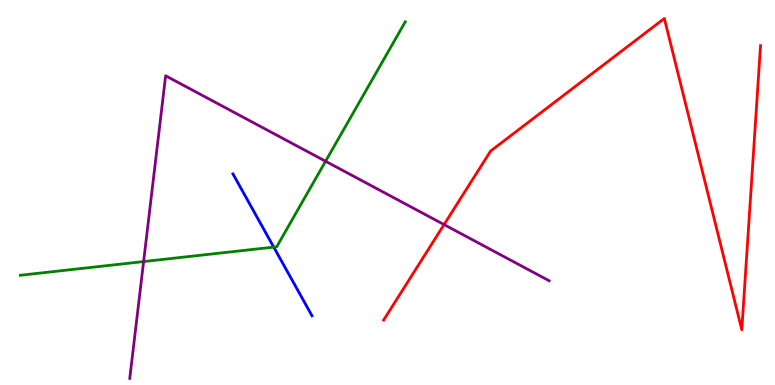[{'lines': ['blue', 'red'], 'intersections': []}, {'lines': ['green', 'red'], 'intersections': []}, {'lines': ['purple', 'red'], 'intersections': [{'x': 5.73, 'y': 4.17}]}, {'lines': ['blue', 'green'], 'intersections': [{'x': 3.53, 'y': 3.58}]}, {'lines': ['blue', 'purple'], 'intersections': []}, {'lines': ['green', 'purple'], 'intersections': [{'x': 1.85, 'y': 3.21}, {'x': 4.2, 'y': 5.81}]}]